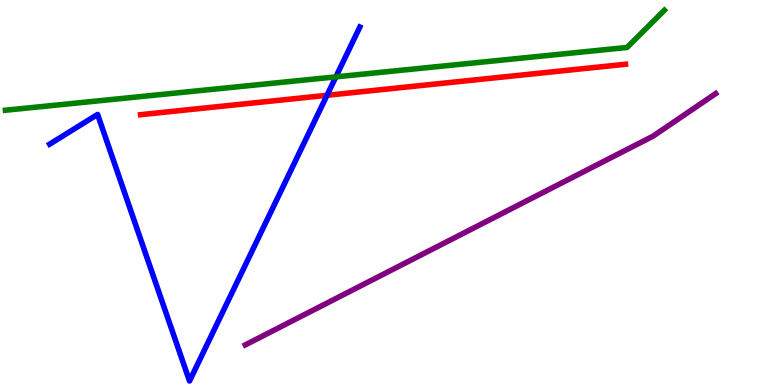[{'lines': ['blue', 'red'], 'intersections': [{'x': 4.22, 'y': 7.52}]}, {'lines': ['green', 'red'], 'intersections': []}, {'lines': ['purple', 'red'], 'intersections': []}, {'lines': ['blue', 'green'], 'intersections': [{'x': 4.33, 'y': 8.0}]}, {'lines': ['blue', 'purple'], 'intersections': []}, {'lines': ['green', 'purple'], 'intersections': []}]